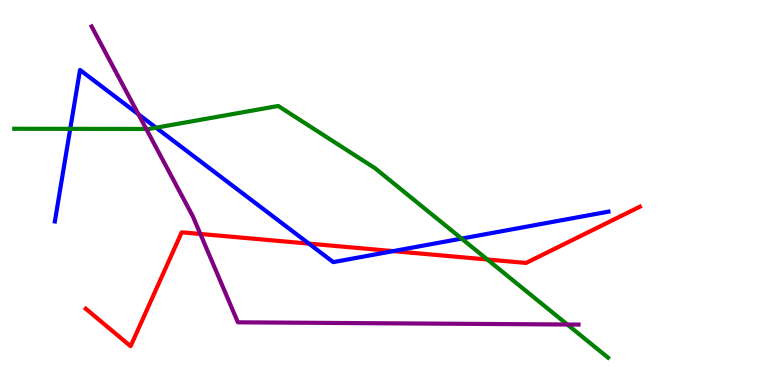[{'lines': ['blue', 'red'], 'intersections': [{'x': 3.99, 'y': 3.67}, {'x': 5.07, 'y': 3.48}]}, {'lines': ['green', 'red'], 'intersections': [{'x': 6.29, 'y': 3.26}]}, {'lines': ['purple', 'red'], 'intersections': [{'x': 2.59, 'y': 3.92}]}, {'lines': ['blue', 'green'], 'intersections': [{'x': 0.906, 'y': 6.65}, {'x': 2.01, 'y': 6.68}, {'x': 5.96, 'y': 3.8}]}, {'lines': ['blue', 'purple'], 'intersections': [{'x': 1.79, 'y': 7.03}]}, {'lines': ['green', 'purple'], 'intersections': [{'x': 1.89, 'y': 6.65}, {'x': 7.32, 'y': 1.57}]}]